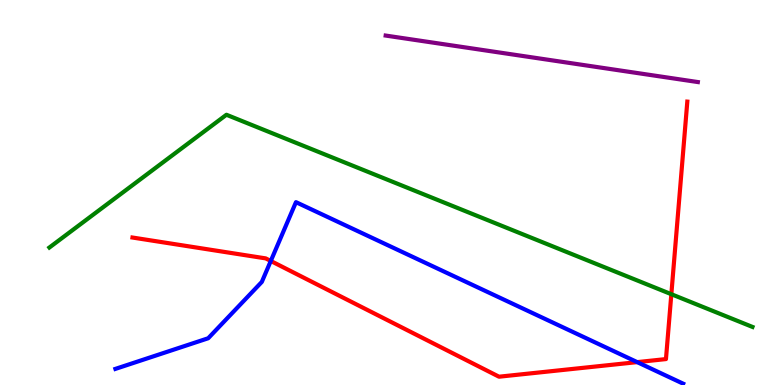[{'lines': ['blue', 'red'], 'intersections': [{'x': 3.49, 'y': 3.22}, {'x': 8.22, 'y': 0.594}]}, {'lines': ['green', 'red'], 'intersections': [{'x': 8.66, 'y': 2.36}]}, {'lines': ['purple', 'red'], 'intersections': []}, {'lines': ['blue', 'green'], 'intersections': []}, {'lines': ['blue', 'purple'], 'intersections': []}, {'lines': ['green', 'purple'], 'intersections': []}]